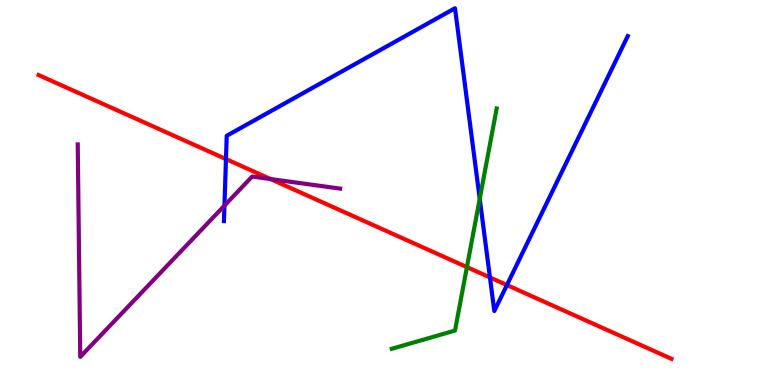[{'lines': ['blue', 'red'], 'intersections': [{'x': 2.92, 'y': 5.87}, {'x': 6.32, 'y': 2.79}, {'x': 6.54, 'y': 2.6}]}, {'lines': ['green', 'red'], 'intersections': [{'x': 6.02, 'y': 3.06}]}, {'lines': ['purple', 'red'], 'intersections': [{'x': 3.49, 'y': 5.35}]}, {'lines': ['blue', 'green'], 'intersections': [{'x': 6.19, 'y': 4.84}]}, {'lines': ['blue', 'purple'], 'intersections': [{'x': 2.9, 'y': 4.66}]}, {'lines': ['green', 'purple'], 'intersections': []}]